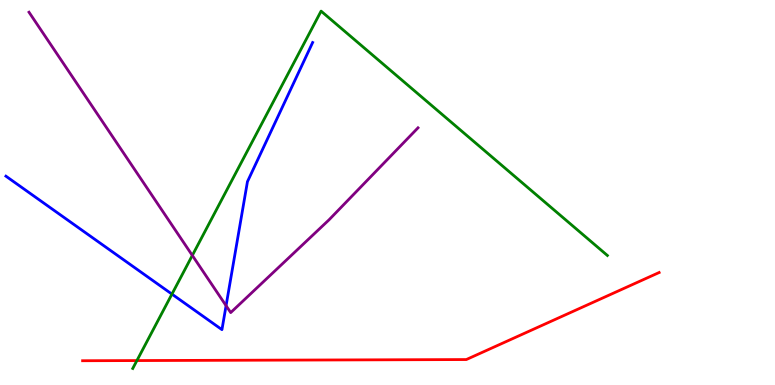[{'lines': ['blue', 'red'], 'intersections': []}, {'lines': ['green', 'red'], 'intersections': [{'x': 1.77, 'y': 0.635}]}, {'lines': ['purple', 'red'], 'intersections': []}, {'lines': ['blue', 'green'], 'intersections': [{'x': 2.22, 'y': 2.36}]}, {'lines': ['blue', 'purple'], 'intersections': [{'x': 2.92, 'y': 2.06}]}, {'lines': ['green', 'purple'], 'intersections': [{'x': 2.48, 'y': 3.37}]}]